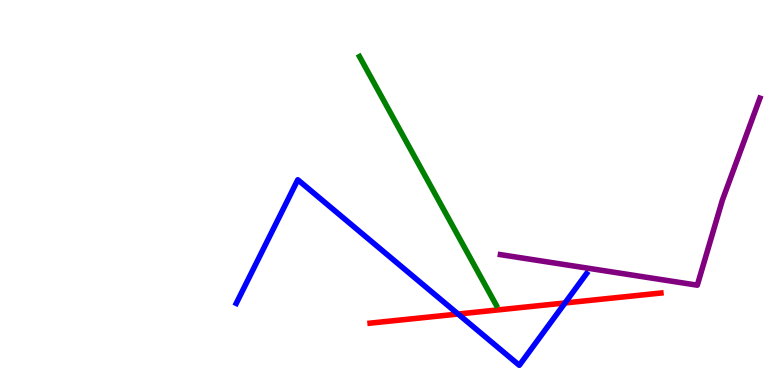[{'lines': ['blue', 'red'], 'intersections': [{'x': 5.91, 'y': 1.84}, {'x': 7.29, 'y': 2.13}]}, {'lines': ['green', 'red'], 'intersections': []}, {'lines': ['purple', 'red'], 'intersections': []}, {'lines': ['blue', 'green'], 'intersections': []}, {'lines': ['blue', 'purple'], 'intersections': []}, {'lines': ['green', 'purple'], 'intersections': []}]